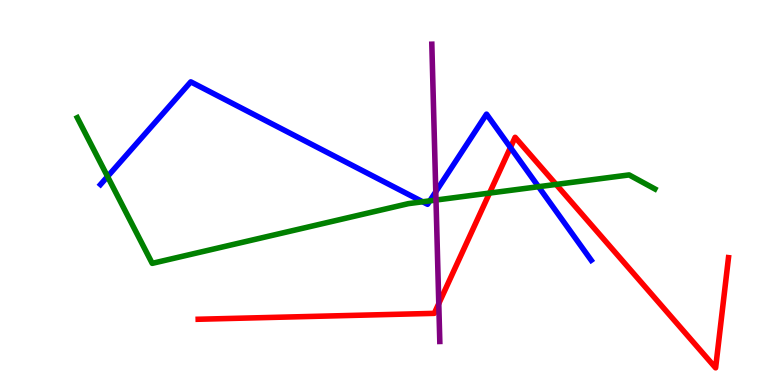[{'lines': ['blue', 'red'], 'intersections': [{'x': 6.59, 'y': 6.17}]}, {'lines': ['green', 'red'], 'intersections': [{'x': 6.32, 'y': 4.98}, {'x': 7.18, 'y': 5.21}]}, {'lines': ['purple', 'red'], 'intersections': [{'x': 5.66, 'y': 2.11}]}, {'lines': ['blue', 'green'], 'intersections': [{'x': 1.39, 'y': 5.42}, {'x': 5.45, 'y': 4.76}, {'x': 5.55, 'y': 4.78}, {'x': 6.95, 'y': 5.15}]}, {'lines': ['blue', 'purple'], 'intersections': [{'x': 5.62, 'y': 5.02}]}, {'lines': ['green', 'purple'], 'intersections': [{'x': 5.63, 'y': 4.8}]}]